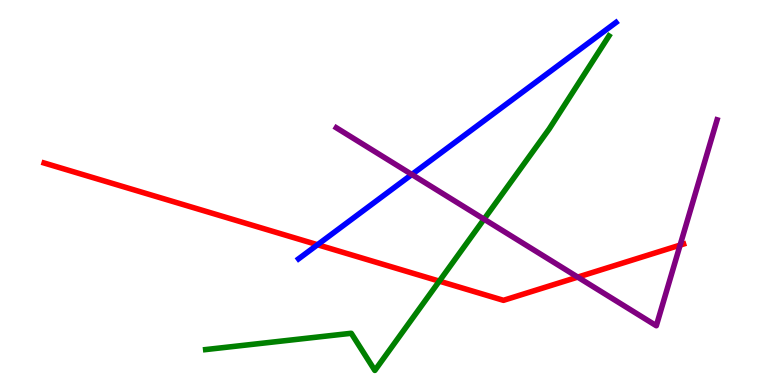[{'lines': ['blue', 'red'], 'intersections': [{'x': 4.1, 'y': 3.64}]}, {'lines': ['green', 'red'], 'intersections': [{'x': 5.67, 'y': 2.7}]}, {'lines': ['purple', 'red'], 'intersections': [{'x': 7.45, 'y': 2.8}, {'x': 8.78, 'y': 3.63}]}, {'lines': ['blue', 'green'], 'intersections': []}, {'lines': ['blue', 'purple'], 'intersections': [{'x': 5.31, 'y': 5.47}]}, {'lines': ['green', 'purple'], 'intersections': [{'x': 6.25, 'y': 4.31}]}]